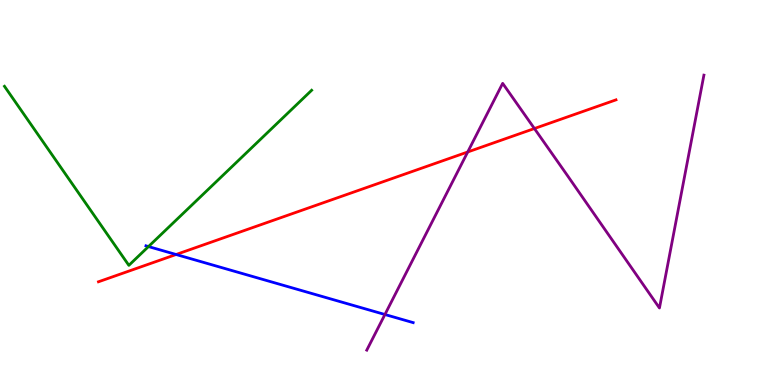[{'lines': ['blue', 'red'], 'intersections': [{'x': 2.27, 'y': 3.39}]}, {'lines': ['green', 'red'], 'intersections': []}, {'lines': ['purple', 'red'], 'intersections': [{'x': 6.04, 'y': 6.05}, {'x': 6.9, 'y': 6.66}]}, {'lines': ['blue', 'green'], 'intersections': [{'x': 1.92, 'y': 3.6}]}, {'lines': ['blue', 'purple'], 'intersections': [{'x': 4.97, 'y': 1.83}]}, {'lines': ['green', 'purple'], 'intersections': []}]